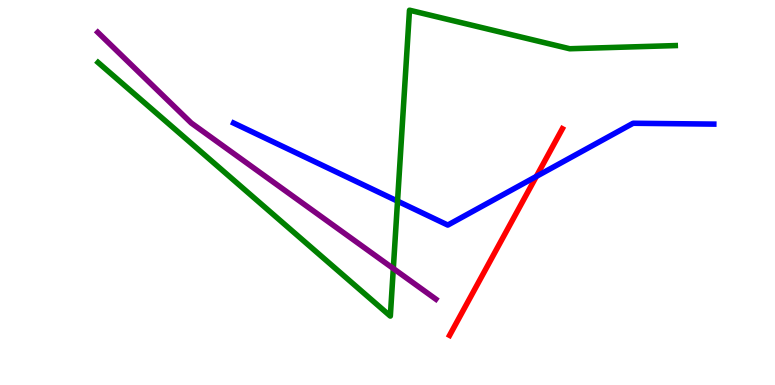[{'lines': ['blue', 'red'], 'intersections': [{'x': 6.92, 'y': 5.42}]}, {'lines': ['green', 'red'], 'intersections': []}, {'lines': ['purple', 'red'], 'intersections': []}, {'lines': ['blue', 'green'], 'intersections': [{'x': 5.13, 'y': 4.78}]}, {'lines': ['blue', 'purple'], 'intersections': []}, {'lines': ['green', 'purple'], 'intersections': [{'x': 5.08, 'y': 3.03}]}]